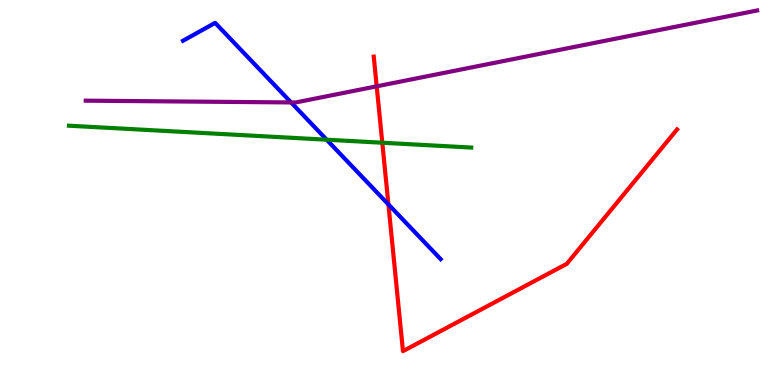[{'lines': ['blue', 'red'], 'intersections': [{'x': 5.01, 'y': 4.69}]}, {'lines': ['green', 'red'], 'intersections': [{'x': 4.93, 'y': 6.29}]}, {'lines': ['purple', 'red'], 'intersections': [{'x': 4.86, 'y': 7.76}]}, {'lines': ['blue', 'green'], 'intersections': [{'x': 4.22, 'y': 6.37}]}, {'lines': ['blue', 'purple'], 'intersections': [{'x': 3.76, 'y': 7.34}]}, {'lines': ['green', 'purple'], 'intersections': []}]